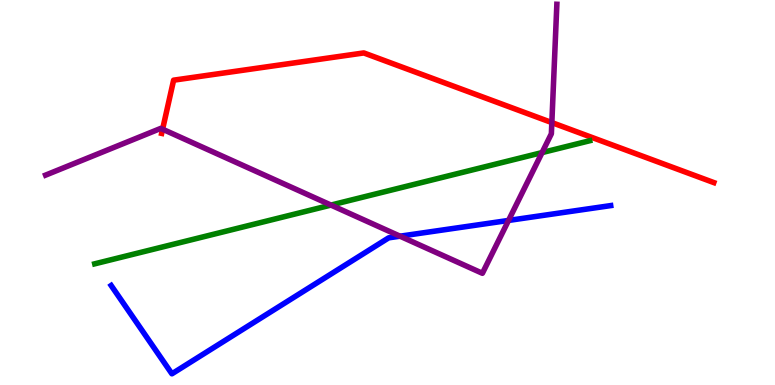[{'lines': ['blue', 'red'], 'intersections': []}, {'lines': ['green', 'red'], 'intersections': []}, {'lines': ['purple', 'red'], 'intersections': [{'x': 2.1, 'y': 6.64}, {'x': 7.12, 'y': 6.82}]}, {'lines': ['blue', 'green'], 'intersections': []}, {'lines': ['blue', 'purple'], 'intersections': [{'x': 5.16, 'y': 3.87}, {'x': 6.56, 'y': 4.27}]}, {'lines': ['green', 'purple'], 'intersections': [{'x': 4.27, 'y': 4.67}, {'x': 6.99, 'y': 6.04}]}]